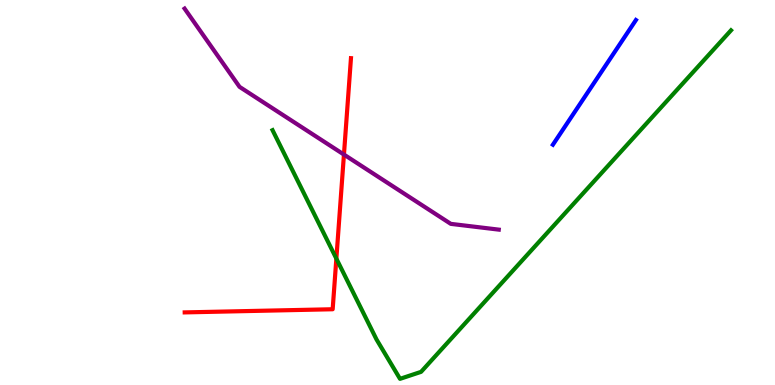[{'lines': ['blue', 'red'], 'intersections': []}, {'lines': ['green', 'red'], 'intersections': [{'x': 4.34, 'y': 3.28}]}, {'lines': ['purple', 'red'], 'intersections': [{'x': 4.44, 'y': 5.99}]}, {'lines': ['blue', 'green'], 'intersections': []}, {'lines': ['blue', 'purple'], 'intersections': []}, {'lines': ['green', 'purple'], 'intersections': []}]